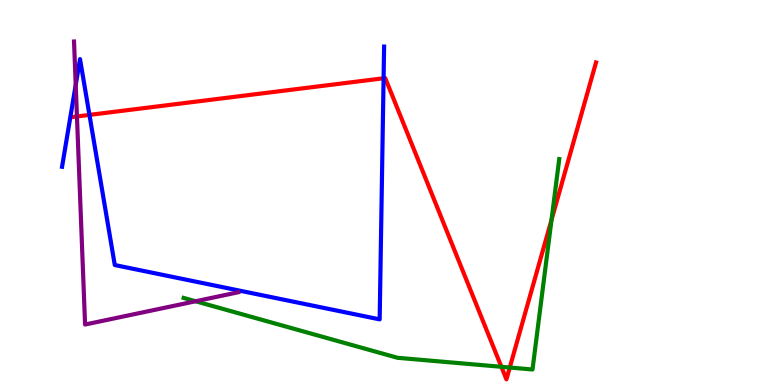[{'lines': ['blue', 'red'], 'intersections': [{'x': 1.15, 'y': 7.02}, {'x': 4.95, 'y': 7.97}]}, {'lines': ['green', 'red'], 'intersections': [{'x': 6.47, 'y': 0.473}, {'x': 6.58, 'y': 0.454}, {'x': 7.12, 'y': 4.29}]}, {'lines': ['purple', 'red'], 'intersections': [{'x': 0.993, 'y': 6.98}]}, {'lines': ['blue', 'green'], 'intersections': []}, {'lines': ['blue', 'purple'], 'intersections': [{'x': 0.977, 'y': 7.8}]}, {'lines': ['green', 'purple'], 'intersections': [{'x': 2.52, 'y': 2.18}]}]